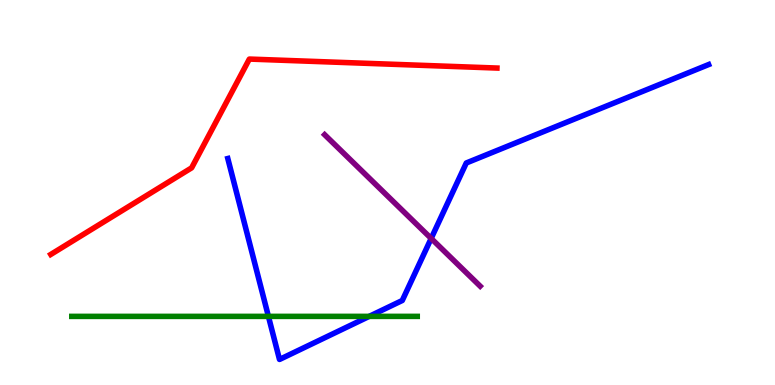[{'lines': ['blue', 'red'], 'intersections': []}, {'lines': ['green', 'red'], 'intersections': []}, {'lines': ['purple', 'red'], 'intersections': []}, {'lines': ['blue', 'green'], 'intersections': [{'x': 3.46, 'y': 1.78}, {'x': 4.76, 'y': 1.78}]}, {'lines': ['blue', 'purple'], 'intersections': [{'x': 5.56, 'y': 3.81}]}, {'lines': ['green', 'purple'], 'intersections': []}]